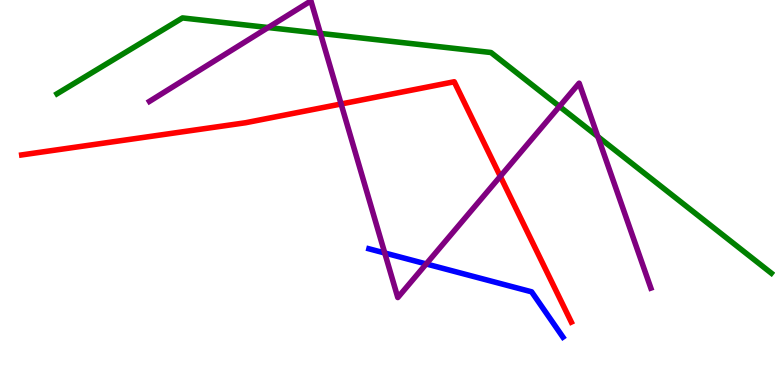[{'lines': ['blue', 'red'], 'intersections': []}, {'lines': ['green', 'red'], 'intersections': []}, {'lines': ['purple', 'red'], 'intersections': [{'x': 4.4, 'y': 7.3}, {'x': 6.46, 'y': 5.42}]}, {'lines': ['blue', 'green'], 'intersections': []}, {'lines': ['blue', 'purple'], 'intersections': [{'x': 4.96, 'y': 3.43}, {'x': 5.5, 'y': 3.14}]}, {'lines': ['green', 'purple'], 'intersections': [{'x': 3.46, 'y': 9.28}, {'x': 4.13, 'y': 9.13}, {'x': 7.22, 'y': 7.24}, {'x': 7.71, 'y': 6.45}]}]